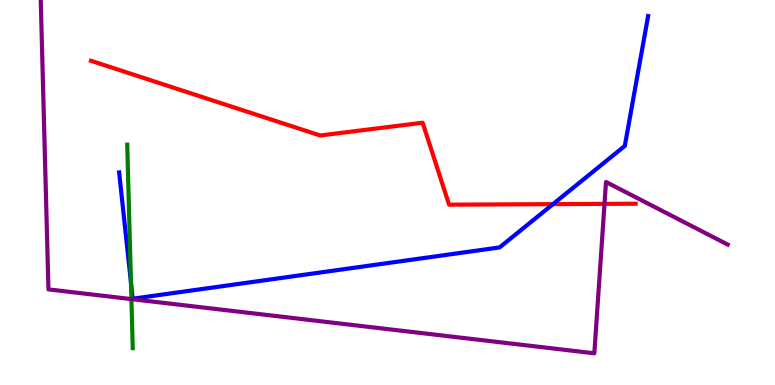[{'lines': ['blue', 'red'], 'intersections': [{'x': 7.14, 'y': 4.7}]}, {'lines': ['green', 'red'], 'intersections': []}, {'lines': ['purple', 'red'], 'intersections': [{'x': 7.8, 'y': 4.7}]}, {'lines': ['blue', 'green'], 'intersections': [{'x': 1.69, 'y': 2.66}]}, {'lines': ['blue', 'purple'], 'intersections': []}, {'lines': ['green', 'purple'], 'intersections': [{'x': 1.7, 'y': 2.23}]}]